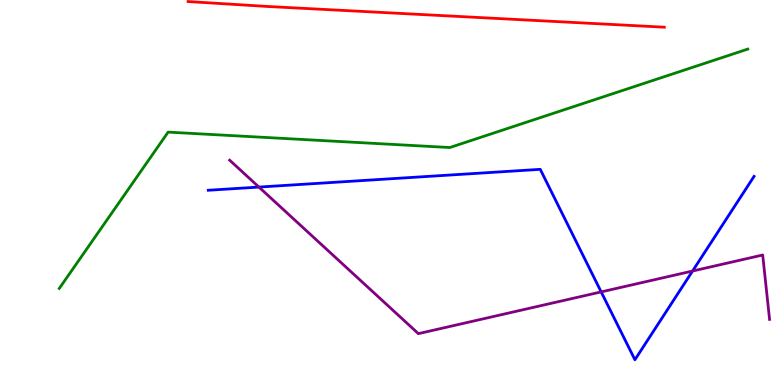[{'lines': ['blue', 'red'], 'intersections': []}, {'lines': ['green', 'red'], 'intersections': []}, {'lines': ['purple', 'red'], 'intersections': []}, {'lines': ['blue', 'green'], 'intersections': []}, {'lines': ['blue', 'purple'], 'intersections': [{'x': 3.34, 'y': 5.14}, {'x': 7.76, 'y': 2.42}, {'x': 8.94, 'y': 2.96}]}, {'lines': ['green', 'purple'], 'intersections': []}]